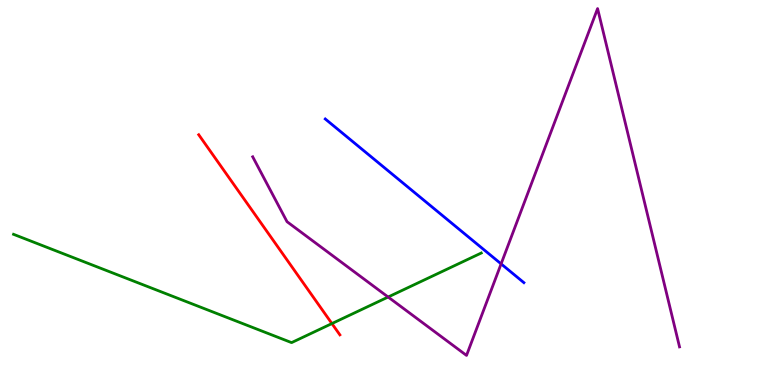[{'lines': ['blue', 'red'], 'intersections': []}, {'lines': ['green', 'red'], 'intersections': [{'x': 4.28, 'y': 1.6}]}, {'lines': ['purple', 'red'], 'intersections': []}, {'lines': ['blue', 'green'], 'intersections': []}, {'lines': ['blue', 'purple'], 'intersections': [{'x': 6.47, 'y': 3.15}]}, {'lines': ['green', 'purple'], 'intersections': [{'x': 5.01, 'y': 2.29}]}]